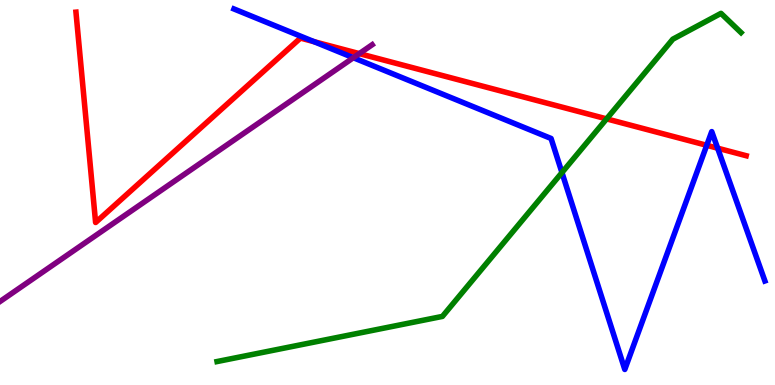[{'lines': ['blue', 'red'], 'intersections': [{'x': 4.05, 'y': 8.92}, {'x': 9.12, 'y': 6.23}, {'x': 9.26, 'y': 6.15}]}, {'lines': ['green', 'red'], 'intersections': [{'x': 7.83, 'y': 6.91}]}, {'lines': ['purple', 'red'], 'intersections': [{'x': 4.64, 'y': 8.61}]}, {'lines': ['blue', 'green'], 'intersections': [{'x': 7.25, 'y': 5.52}]}, {'lines': ['blue', 'purple'], 'intersections': [{'x': 4.56, 'y': 8.5}]}, {'lines': ['green', 'purple'], 'intersections': []}]